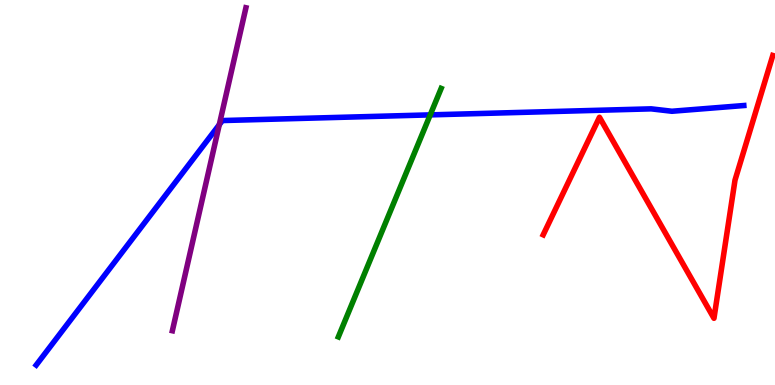[{'lines': ['blue', 'red'], 'intersections': []}, {'lines': ['green', 'red'], 'intersections': []}, {'lines': ['purple', 'red'], 'intersections': []}, {'lines': ['blue', 'green'], 'intersections': [{'x': 5.55, 'y': 7.02}]}, {'lines': ['blue', 'purple'], 'intersections': [{'x': 2.83, 'y': 6.76}]}, {'lines': ['green', 'purple'], 'intersections': []}]